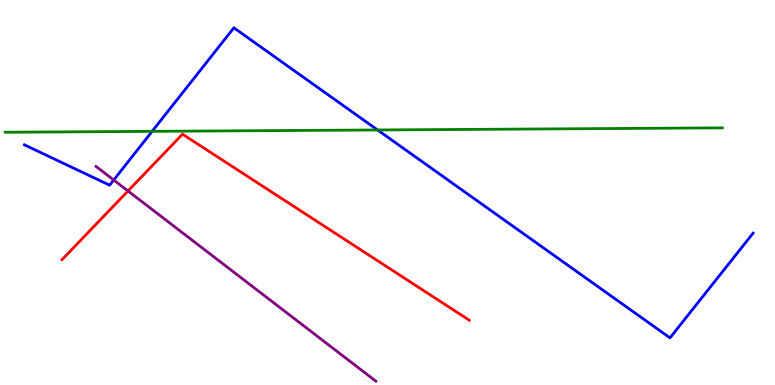[{'lines': ['blue', 'red'], 'intersections': []}, {'lines': ['green', 'red'], 'intersections': []}, {'lines': ['purple', 'red'], 'intersections': [{'x': 1.65, 'y': 5.04}]}, {'lines': ['blue', 'green'], 'intersections': [{'x': 1.96, 'y': 6.59}, {'x': 4.87, 'y': 6.62}]}, {'lines': ['blue', 'purple'], 'intersections': [{'x': 1.47, 'y': 5.32}]}, {'lines': ['green', 'purple'], 'intersections': []}]